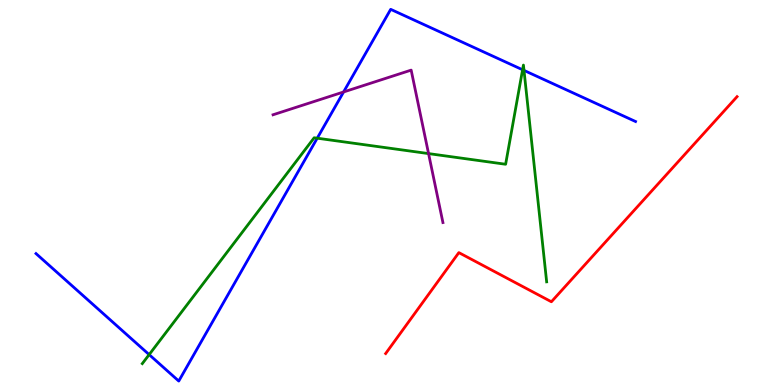[{'lines': ['blue', 'red'], 'intersections': []}, {'lines': ['green', 'red'], 'intersections': []}, {'lines': ['purple', 'red'], 'intersections': []}, {'lines': ['blue', 'green'], 'intersections': [{'x': 1.92, 'y': 0.789}, {'x': 4.09, 'y': 6.41}, {'x': 6.74, 'y': 8.19}, {'x': 6.76, 'y': 8.17}]}, {'lines': ['blue', 'purple'], 'intersections': [{'x': 4.43, 'y': 7.61}]}, {'lines': ['green', 'purple'], 'intersections': [{'x': 5.53, 'y': 6.01}]}]